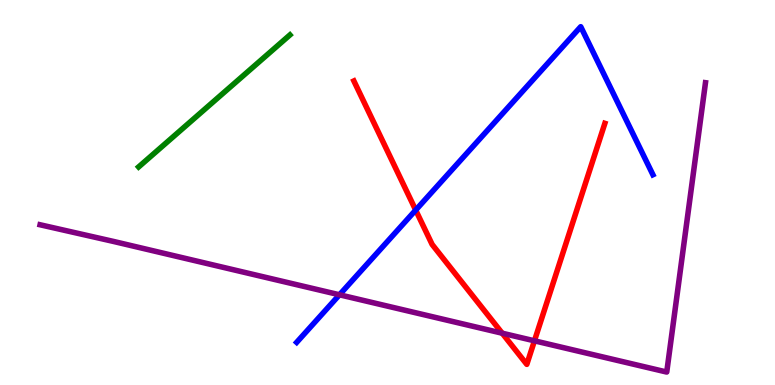[{'lines': ['blue', 'red'], 'intersections': [{'x': 5.36, 'y': 4.54}]}, {'lines': ['green', 'red'], 'intersections': []}, {'lines': ['purple', 'red'], 'intersections': [{'x': 6.48, 'y': 1.35}, {'x': 6.9, 'y': 1.15}]}, {'lines': ['blue', 'green'], 'intersections': []}, {'lines': ['blue', 'purple'], 'intersections': [{'x': 4.38, 'y': 2.34}]}, {'lines': ['green', 'purple'], 'intersections': []}]